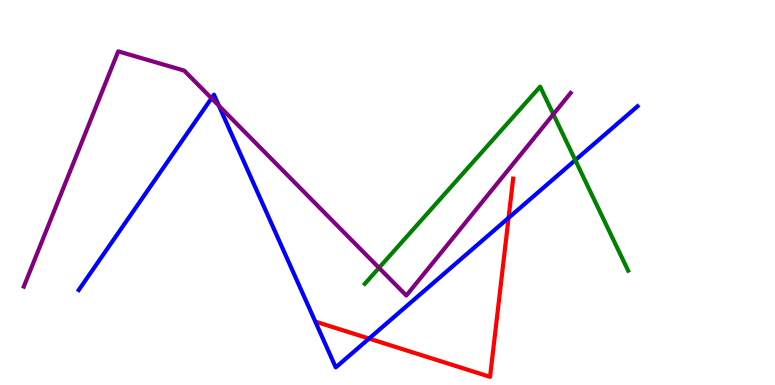[{'lines': ['blue', 'red'], 'intersections': [{'x': 4.76, 'y': 1.21}, {'x': 6.56, 'y': 4.34}]}, {'lines': ['green', 'red'], 'intersections': []}, {'lines': ['purple', 'red'], 'intersections': []}, {'lines': ['blue', 'green'], 'intersections': [{'x': 7.42, 'y': 5.84}]}, {'lines': ['blue', 'purple'], 'intersections': [{'x': 2.73, 'y': 7.45}, {'x': 2.82, 'y': 7.25}]}, {'lines': ['green', 'purple'], 'intersections': [{'x': 4.89, 'y': 3.04}, {'x': 7.14, 'y': 7.03}]}]